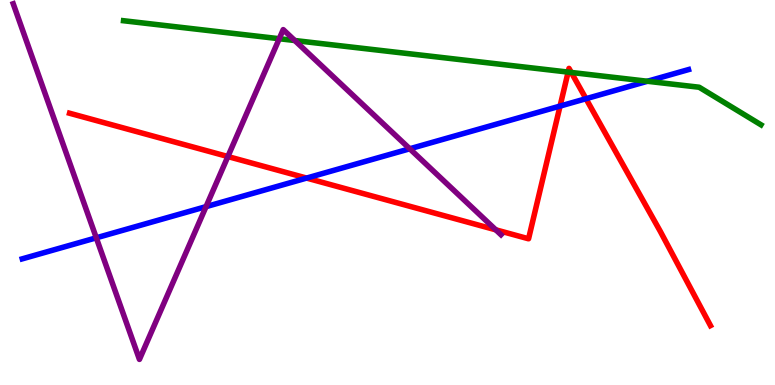[{'lines': ['blue', 'red'], 'intersections': [{'x': 3.96, 'y': 5.37}, {'x': 7.23, 'y': 7.24}, {'x': 7.56, 'y': 7.44}]}, {'lines': ['green', 'red'], 'intersections': [{'x': 7.33, 'y': 8.13}, {'x': 7.37, 'y': 8.12}]}, {'lines': ['purple', 'red'], 'intersections': [{'x': 2.94, 'y': 5.93}, {'x': 6.4, 'y': 4.03}]}, {'lines': ['blue', 'green'], 'intersections': [{'x': 8.35, 'y': 7.89}]}, {'lines': ['blue', 'purple'], 'intersections': [{'x': 1.24, 'y': 3.82}, {'x': 2.66, 'y': 4.63}, {'x': 5.29, 'y': 6.14}]}, {'lines': ['green', 'purple'], 'intersections': [{'x': 3.6, 'y': 8.99}, {'x': 3.8, 'y': 8.95}]}]